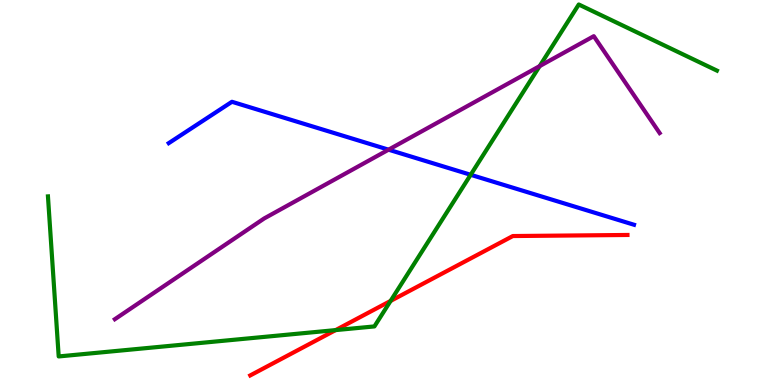[{'lines': ['blue', 'red'], 'intersections': []}, {'lines': ['green', 'red'], 'intersections': [{'x': 4.33, 'y': 1.43}, {'x': 5.04, 'y': 2.18}]}, {'lines': ['purple', 'red'], 'intersections': []}, {'lines': ['blue', 'green'], 'intersections': [{'x': 6.07, 'y': 5.46}]}, {'lines': ['blue', 'purple'], 'intersections': [{'x': 5.01, 'y': 6.11}]}, {'lines': ['green', 'purple'], 'intersections': [{'x': 6.96, 'y': 8.28}]}]